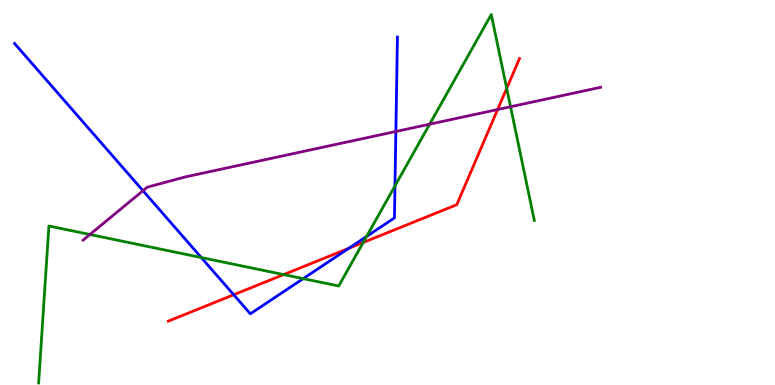[{'lines': ['blue', 'red'], 'intersections': [{'x': 3.02, 'y': 2.34}, {'x': 4.5, 'y': 3.55}]}, {'lines': ['green', 'red'], 'intersections': [{'x': 3.66, 'y': 2.87}, {'x': 4.69, 'y': 3.7}, {'x': 6.54, 'y': 7.71}]}, {'lines': ['purple', 'red'], 'intersections': [{'x': 6.42, 'y': 7.16}]}, {'lines': ['blue', 'green'], 'intersections': [{'x': 2.6, 'y': 3.31}, {'x': 3.91, 'y': 2.76}, {'x': 4.73, 'y': 3.86}, {'x': 5.1, 'y': 5.17}]}, {'lines': ['blue', 'purple'], 'intersections': [{'x': 1.84, 'y': 5.05}, {'x': 5.11, 'y': 6.58}]}, {'lines': ['green', 'purple'], 'intersections': [{'x': 1.16, 'y': 3.91}, {'x': 5.54, 'y': 6.77}, {'x': 6.59, 'y': 7.23}]}]